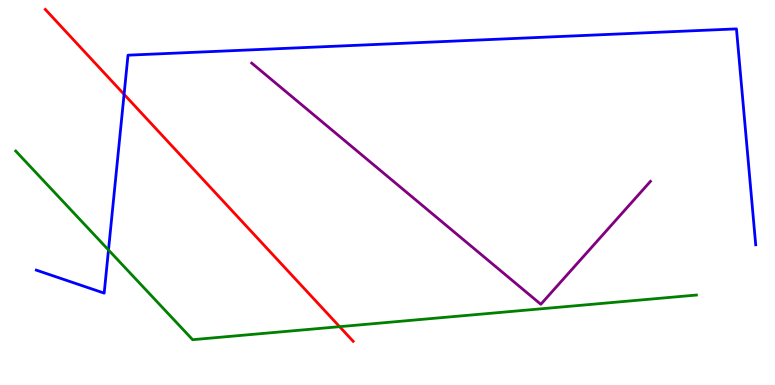[{'lines': ['blue', 'red'], 'intersections': [{'x': 1.6, 'y': 7.55}]}, {'lines': ['green', 'red'], 'intersections': [{'x': 4.38, 'y': 1.52}]}, {'lines': ['purple', 'red'], 'intersections': []}, {'lines': ['blue', 'green'], 'intersections': [{'x': 1.4, 'y': 3.51}]}, {'lines': ['blue', 'purple'], 'intersections': []}, {'lines': ['green', 'purple'], 'intersections': []}]